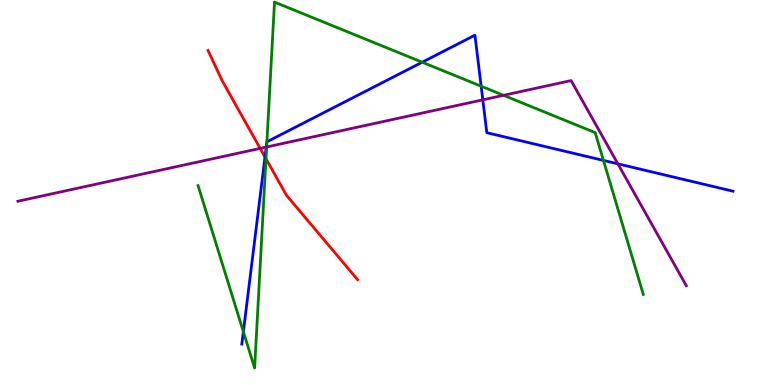[{'lines': ['blue', 'red'], 'intersections': [{'x': 3.42, 'y': 5.92}]}, {'lines': ['green', 'red'], 'intersections': [{'x': 3.43, 'y': 5.88}]}, {'lines': ['purple', 'red'], 'intersections': [{'x': 3.36, 'y': 6.15}]}, {'lines': ['blue', 'green'], 'intersections': [{'x': 3.14, 'y': 1.38}, {'x': 3.44, 'y': 6.32}, {'x': 5.45, 'y': 8.38}, {'x': 6.21, 'y': 7.76}, {'x': 7.79, 'y': 5.83}]}, {'lines': ['blue', 'purple'], 'intersections': [{'x': 3.44, 'y': 6.18}, {'x': 6.23, 'y': 7.41}, {'x': 7.97, 'y': 5.74}]}, {'lines': ['green', 'purple'], 'intersections': [{'x': 3.44, 'y': 6.18}, {'x': 6.5, 'y': 7.52}]}]